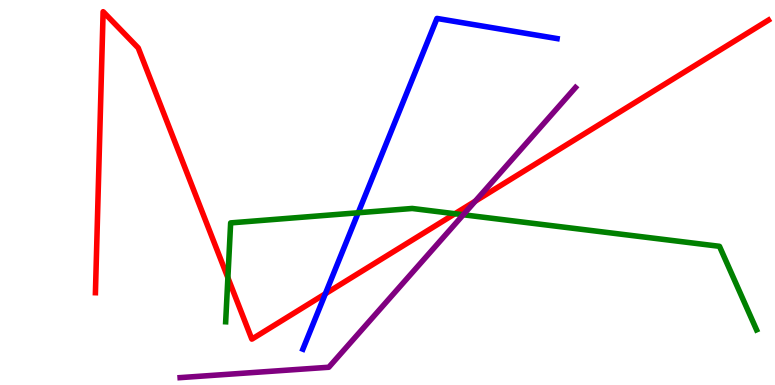[{'lines': ['blue', 'red'], 'intersections': [{'x': 4.2, 'y': 2.37}]}, {'lines': ['green', 'red'], 'intersections': [{'x': 2.94, 'y': 2.79}, {'x': 5.87, 'y': 4.45}]}, {'lines': ['purple', 'red'], 'intersections': [{'x': 6.13, 'y': 4.77}]}, {'lines': ['blue', 'green'], 'intersections': [{'x': 4.62, 'y': 4.47}]}, {'lines': ['blue', 'purple'], 'intersections': []}, {'lines': ['green', 'purple'], 'intersections': [{'x': 5.98, 'y': 4.42}]}]